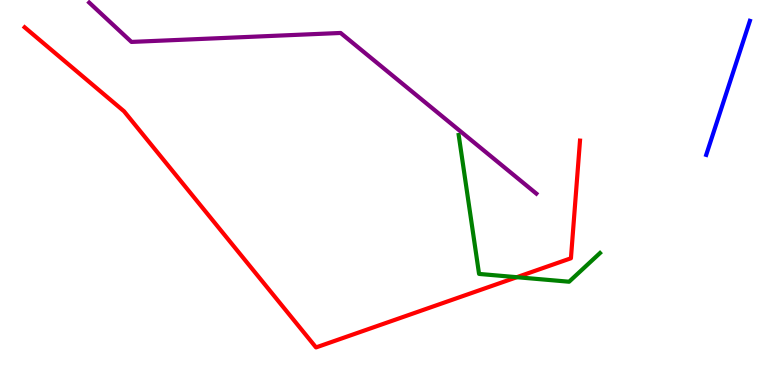[{'lines': ['blue', 'red'], 'intersections': []}, {'lines': ['green', 'red'], 'intersections': [{'x': 6.67, 'y': 2.8}]}, {'lines': ['purple', 'red'], 'intersections': []}, {'lines': ['blue', 'green'], 'intersections': []}, {'lines': ['blue', 'purple'], 'intersections': []}, {'lines': ['green', 'purple'], 'intersections': []}]